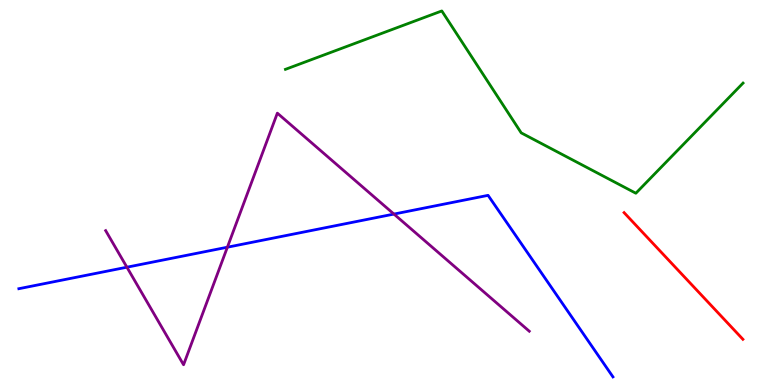[{'lines': ['blue', 'red'], 'intersections': []}, {'lines': ['green', 'red'], 'intersections': []}, {'lines': ['purple', 'red'], 'intersections': []}, {'lines': ['blue', 'green'], 'intersections': []}, {'lines': ['blue', 'purple'], 'intersections': [{'x': 1.64, 'y': 3.06}, {'x': 2.93, 'y': 3.58}, {'x': 5.08, 'y': 4.44}]}, {'lines': ['green', 'purple'], 'intersections': []}]